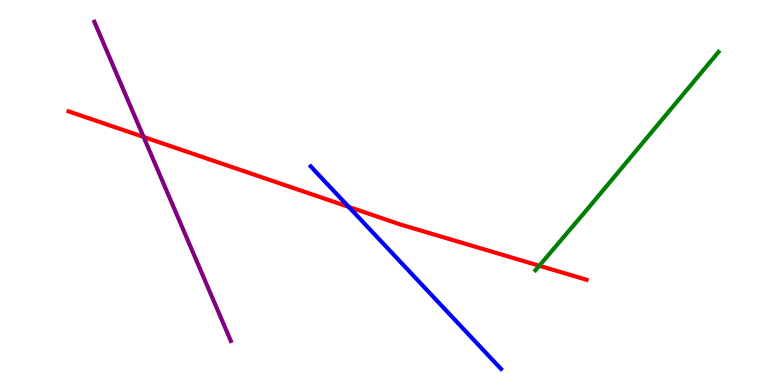[{'lines': ['blue', 'red'], 'intersections': [{'x': 4.5, 'y': 4.63}]}, {'lines': ['green', 'red'], 'intersections': [{'x': 6.96, 'y': 3.1}]}, {'lines': ['purple', 'red'], 'intersections': [{'x': 1.85, 'y': 6.44}]}, {'lines': ['blue', 'green'], 'intersections': []}, {'lines': ['blue', 'purple'], 'intersections': []}, {'lines': ['green', 'purple'], 'intersections': []}]